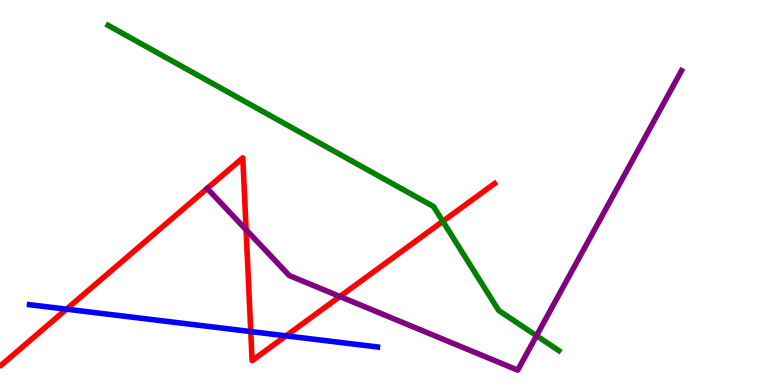[{'lines': ['blue', 'red'], 'intersections': [{'x': 0.858, 'y': 1.97}, {'x': 3.24, 'y': 1.39}, {'x': 3.69, 'y': 1.28}]}, {'lines': ['green', 'red'], 'intersections': [{'x': 5.71, 'y': 4.25}]}, {'lines': ['purple', 'red'], 'intersections': [{'x': 3.18, 'y': 4.03}, {'x': 4.39, 'y': 2.3}]}, {'lines': ['blue', 'green'], 'intersections': []}, {'lines': ['blue', 'purple'], 'intersections': []}, {'lines': ['green', 'purple'], 'intersections': [{'x': 6.92, 'y': 1.28}]}]